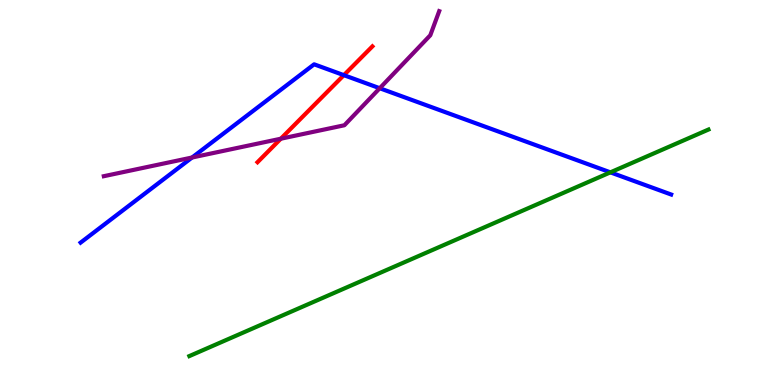[{'lines': ['blue', 'red'], 'intersections': [{'x': 4.44, 'y': 8.05}]}, {'lines': ['green', 'red'], 'intersections': []}, {'lines': ['purple', 'red'], 'intersections': [{'x': 3.62, 'y': 6.4}]}, {'lines': ['blue', 'green'], 'intersections': [{'x': 7.88, 'y': 5.52}]}, {'lines': ['blue', 'purple'], 'intersections': [{'x': 2.48, 'y': 5.91}, {'x': 4.9, 'y': 7.71}]}, {'lines': ['green', 'purple'], 'intersections': []}]